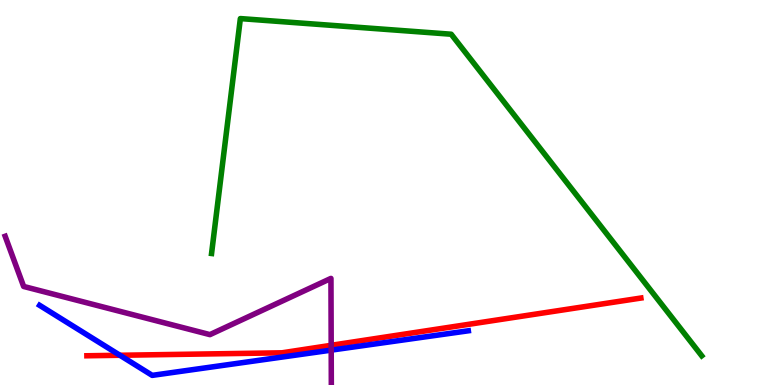[{'lines': ['blue', 'red'], 'intersections': [{'x': 1.55, 'y': 0.772}]}, {'lines': ['green', 'red'], 'intersections': []}, {'lines': ['purple', 'red'], 'intersections': [{'x': 4.27, 'y': 1.03}]}, {'lines': ['blue', 'green'], 'intersections': []}, {'lines': ['blue', 'purple'], 'intersections': [{'x': 4.27, 'y': 0.906}]}, {'lines': ['green', 'purple'], 'intersections': []}]